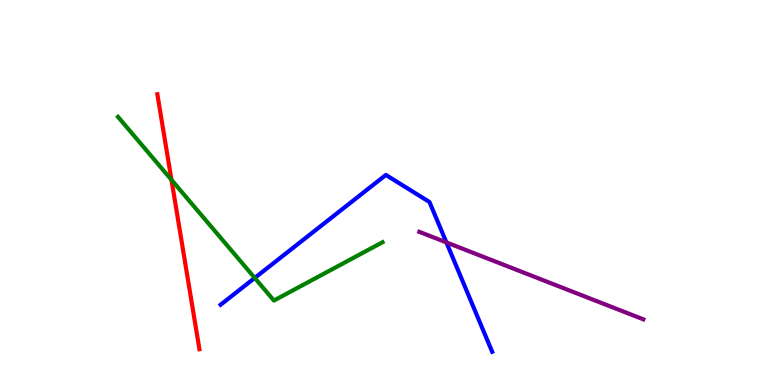[{'lines': ['blue', 'red'], 'intersections': []}, {'lines': ['green', 'red'], 'intersections': [{'x': 2.21, 'y': 5.33}]}, {'lines': ['purple', 'red'], 'intersections': []}, {'lines': ['blue', 'green'], 'intersections': [{'x': 3.29, 'y': 2.78}]}, {'lines': ['blue', 'purple'], 'intersections': [{'x': 5.76, 'y': 3.7}]}, {'lines': ['green', 'purple'], 'intersections': []}]